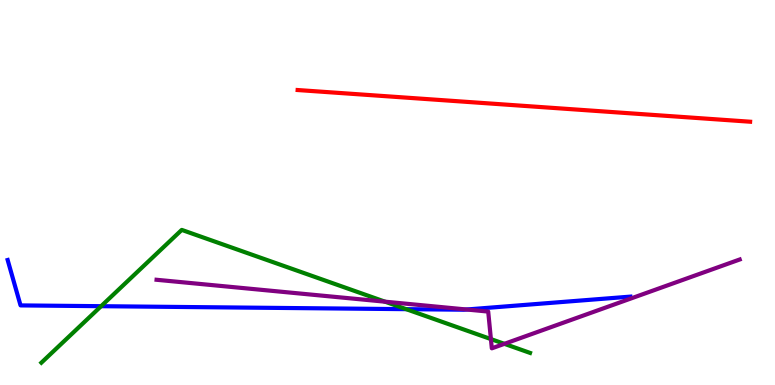[{'lines': ['blue', 'red'], 'intersections': []}, {'lines': ['green', 'red'], 'intersections': []}, {'lines': ['purple', 'red'], 'intersections': []}, {'lines': ['blue', 'green'], 'intersections': [{'x': 1.3, 'y': 2.05}, {'x': 5.24, 'y': 1.97}]}, {'lines': ['blue', 'purple'], 'intersections': [{'x': 6.02, 'y': 1.96}]}, {'lines': ['green', 'purple'], 'intersections': [{'x': 4.97, 'y': 2.16}, {'x': 6.33, 'y': 1.19}, {'x': 6.51, 'y': 1.07}]}]